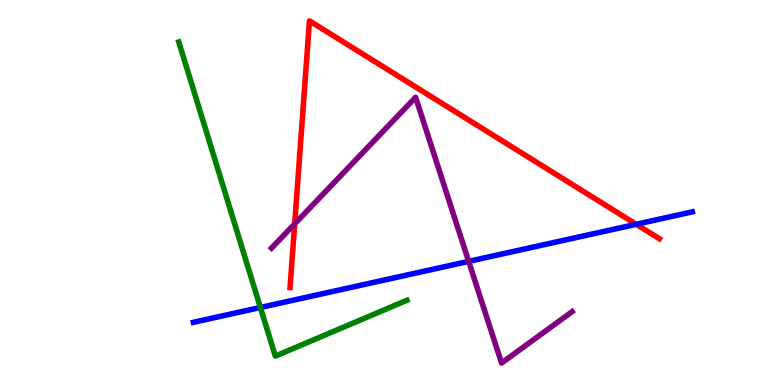[{'lines': ['blue', 'red'], 'intersections': [{'x': 8.21, 'y': 4.17}]}, {'lines': ['green', 'red'], 'intersections': []}, {'lines': ['purple', 'red'], 'intersections': [{'x': 3.8, 'y': 4.19}]}, {'lines': ['blue', 'green'], 'intersections': [{'x': 3.36, 'y': 2.01}]}, {'lines': ['blue', 'purple'], 'intersections': [{'x': 6.05, 'y': 3.21}]}, {'lines': ['green', 'purple'], 'intersections': []}]